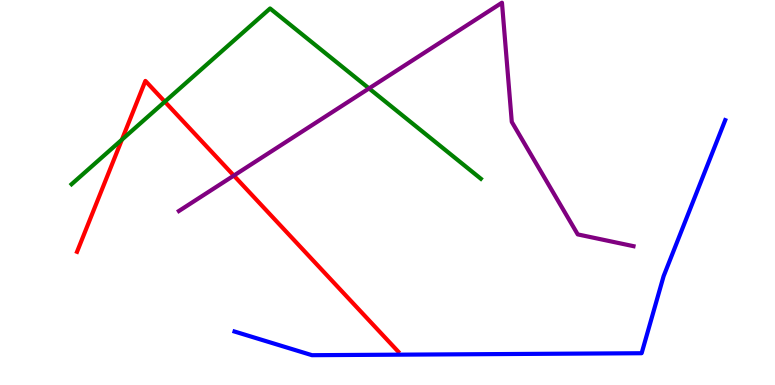[{'lines': ['blue', 'red'], 'intersections': []}, {'lines': ['green', 'red'], 'intersections': [{'x': 1.57, 'y': 6.37}, {'x': 2.13, 'y': 7.36}]}, {'lines': ['purple', 'red'], 'intersections': [{'x': 3.02, 'y': 5.44}]}, {'lines': ['blue', 'green'], 'intersections': []}, {'lines': ['blue', 'purple'], 'intersections': []}, {'lines': ['green', 'purple'], 'intersections': [{'x': 4.76, 'y': 7.7}]}]